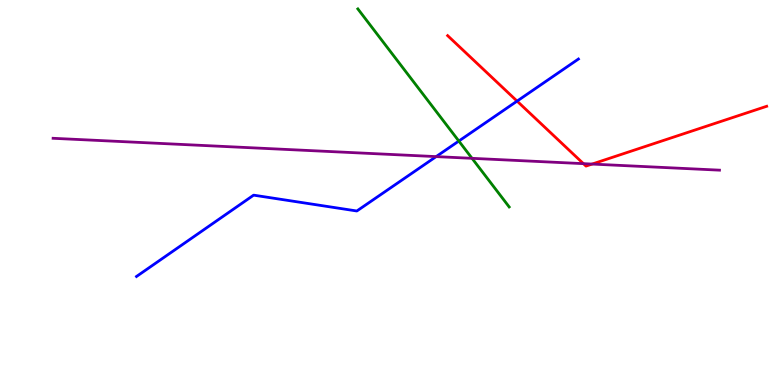[{'lines': ['blue', 'red'], 'intersections': [{'x': 6.67, 'y': 7.37}]}, {'lines': ['green', 'red'], 'intersections': []}, {'lines': ['purple', 'red'], 'intersections': [{'x': 7.53, 'y': 5.75}, {'x': 7.64, 'y': 5.74}]}, {'lines': ['blue', 'green'], 'intersections': [{'x': 5.92, 'y': 6.34}]}, {'lines': ['blue', 'purple'], 'intersections': [{'x': 5.63, 'y': 5.93}]}, {'lines': ['green', 'purple'], 'intersections': [{'x': 6.09, 'y': 5.89}]}]